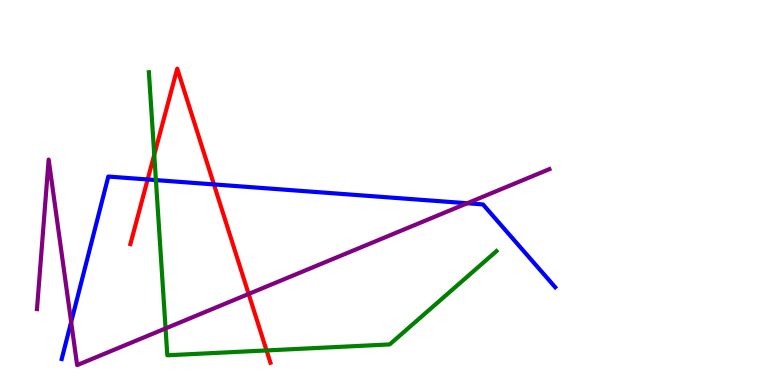[{'lines': ['blue', 'red'], 'intersections': [{'x': 1.91, 'y': 5.34}, {'x': 2.76, 'y': 5.21}]}, {'lines': ['green', 'red'], 'intersections': [{'x': 1.99, 'y': 5.98}, {'x': 3.44, 'y': 0.898}]}, {'lines': ['purple', 'red'], 'intersections': [{'x': 3.21, 'y': 2.36}]}, {'lines': ['blue', 'green'], 'intersections': [{'x': 2.01, 'y': 5.32}]}, {'lines': ['blue', 'purple'], 'intersections': [{'x': 0.918, 'y': 1.64}, {'x': 6.03, 'y': 4.72}]}, {'lines': ['green', 'purple'], 'intersections': [{'x': 2.14, 'y': 1.47}]}]